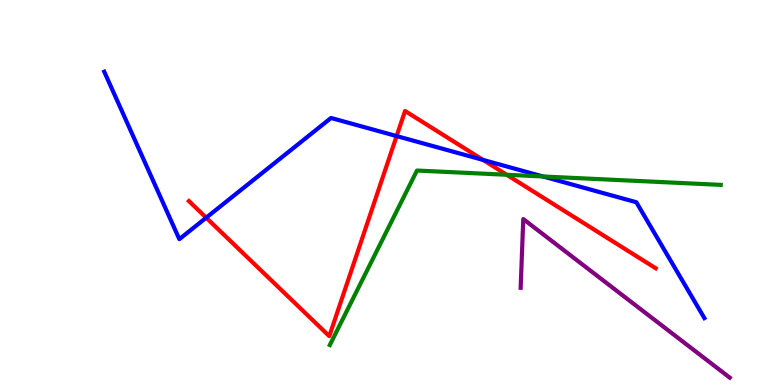[{'lines': ['blue', 'red'], 'intersections': [{'x': 2.66, 'y': 4.35}, {'x': 5.12, 'y': 6.47}, {'x': 6.23, 'y': 5.85}]}, {'lines': ['green', 'red'], 'intersections': [{'x': 6.54, 'y': 5.46}]}, {'lines': ['purple', 'red'], 'intersections': []}, {'lines': ['blue', 'green'], 'intersections': [{'x': 7.01, 'y': 5.42}]}, {'lines': ['blue', 'purple'], 'intersections': []}, {'lines': ['green', 'purple'], 'intersections': []}]